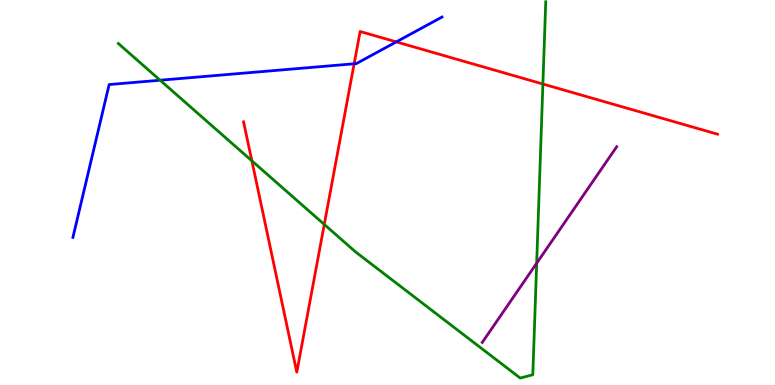[{'lines': ['blue', 'red'], 'intersections': [{'x': 4.57, 'y': 8.34}, {'x': 5.11, 'y': 8.91}]}, {'lines': ['green', 'red'], 'intersections': [{'x': 3.25, 'y': 5.82}, {'x': 4.18, 'y': 4.17}, {'x': 7.01, 'y': 7.82}]}, {'lines': ['purple', 'red'], 'intersections': []}, {'lines': ['blue', 'green'], 'intersections': [{'x': 2.07, 'y': 7.92}]}, {'lines': ['blue', 'purple'], 'intersections': []}, {'lines': ['green', 'purple'], 'intersections': [{'x': 6.92, 'y': 3.16}]}]